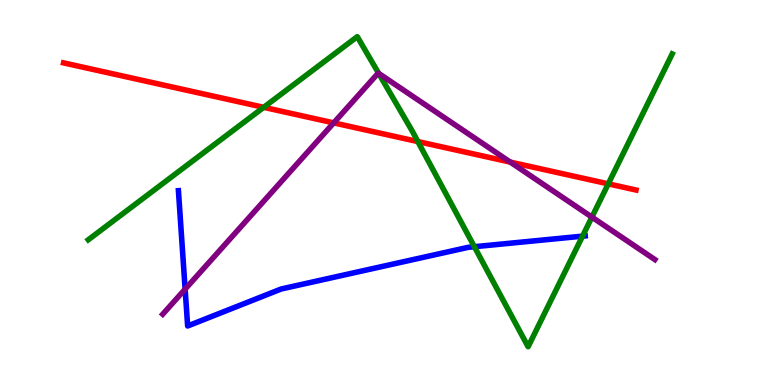[{'lines': ['blue', 'red'], 'intersections': []}, {'lines': ['green', 'red'], 'intersections': [{'x': 3.4, 'y': 7.21}, {'x': 5.39, 'y': 6.32}, {'x': 7.85, 'y': 5.22}]}, {'lines': ['purple', 'red'], 'intersections': [{'x': 4.31, 'y': 6.81}, {'x': 6.58, 'y': 5.79}]}, {'lines': ['blue', 'green'], 'intersections': [{'x': 6.12, 'y': 3.59}, {'x': 7.52, 'y': 3.87}]}, {'lines': ['blue', 'purple'], 'intersections': [{'x': 2.39, 'y': 2.49}]}, {'lines': ['green', 'purple'], 'intersections': [{'x': 4.89, 'y': 8.09}, {'x': 7.64, 'y': 4.36}]}]